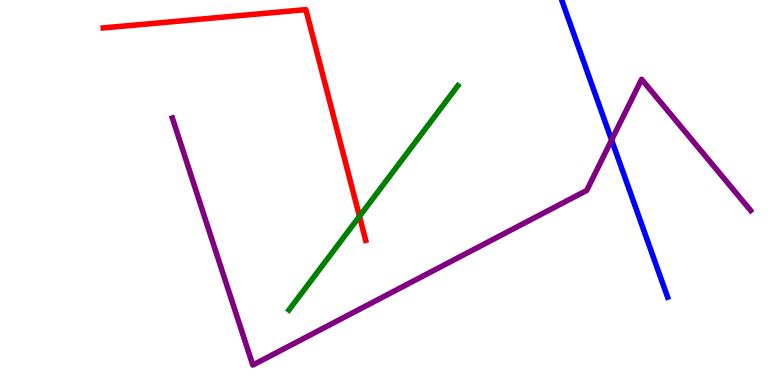[{'lines': ['blue', 'red'], 'intersections': []}, {'lines': ['green', 'red'], 'intersections': [{'x': 4.64, 'y': 4.38}]}, {'lines': ['purple', 'red'], 'intersections': []}, {'lines': ['blue', 'green'], 'intersections': []}, {'lines': ['blue', 'purple'], 'intersections': [{'x': 7.89, 'y': 6.36}]}, {'lines': ['green', 'purple'], 'intersections': []}]